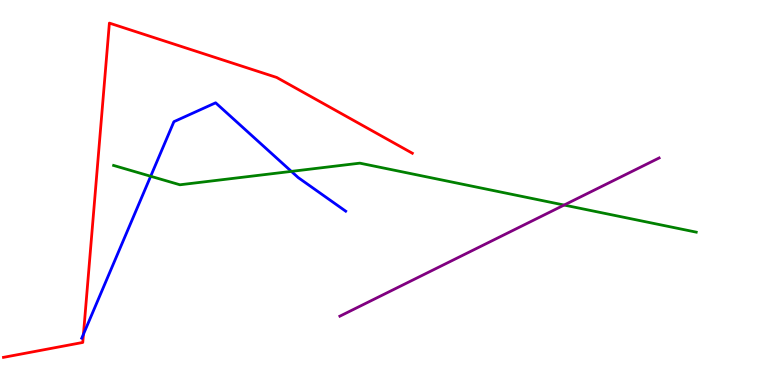[{'lines': ['blue', 'red'], 'intersections': [{'x': 1.08, 'y': 1.32}]}, {'lines': ['green', 'red'], 'intersections': []}, {'lines': ['purple', 'red'], 'intersections': []}, {'lines': ['blue', 'green'], 'intersections': [{'x': 1.94, 'y': 5.42}, {'x': 3.76, 'y': 5.55}]}, {'lines': ['blue', 'purple'], 'intersections': []}, {'lines': ['green', 'purple'], 'intersections': [{'x': 7.28, 'y': 4.67}]}]